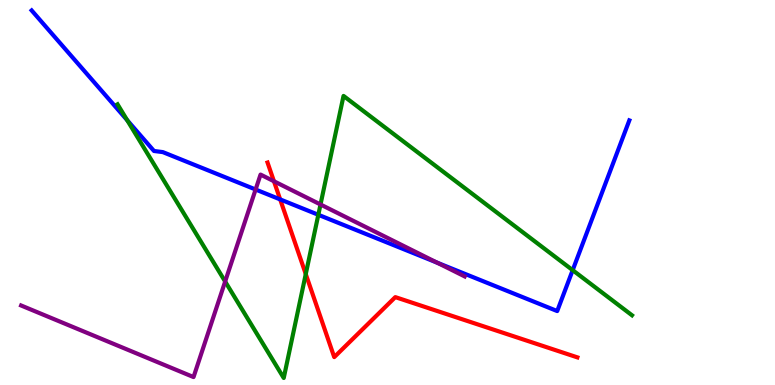[{'lines': ['blue', 'red'], 'intersections': [{'x': 3.62, 'y': 4.82}]}, {'lines': ['green', 'red'], 'intersections': [{'x': 3.95, 'y': 2.88}]}, {'lines': ['purple', 'red'], 'intersections': [{'x': 3.53, 'y': 5.29}]}, {'lines': ['blue', 'green'], 'intersections': [{'x': 1.64, 'y': 6.88}, {'x': 4.11, 'y': 4.42}, {'x': 7.39, 'y': 2.98}]}, {'lines': ['blue', 'purple'], 'intersections': [{'x': 3.3, 'y': 5.08}, {'x': 5.64, 'y': 3.18}]}, {'lines': ['green', 'purple'], 'intersections': [{'x': 2.91, 'y': 2.69}, {'x': 4.14, 'y': 4.69}]}]